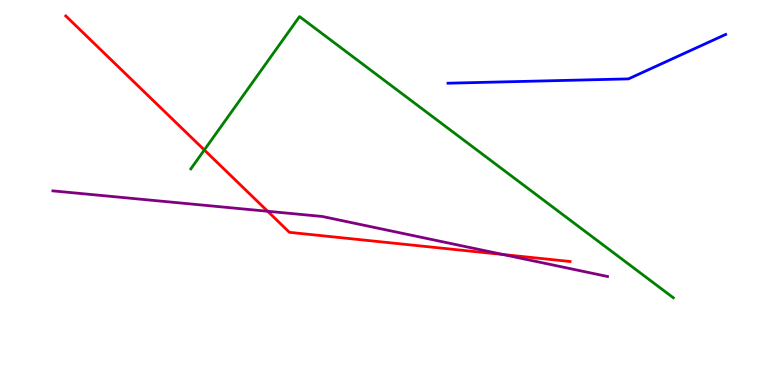[{'lines': ['blue', 'red'], 'intersections': []}, {'lines': ['green', 'red'], 'intersections': [{'x': 2.64, 'y': 6.1}]}, {'lines': ['purple', 'red'], 'intersections': [{'x': 3.45, 'y': 4.51}, {'x': 6.49, 'y': 3.39}]}, {'lines': ['blue', 'green'], 'intersections': []}, {'lines': ['blue', 'purple'], 'intersections': []}, {'lines': ['green', 'purple'], 'intersections': []}]